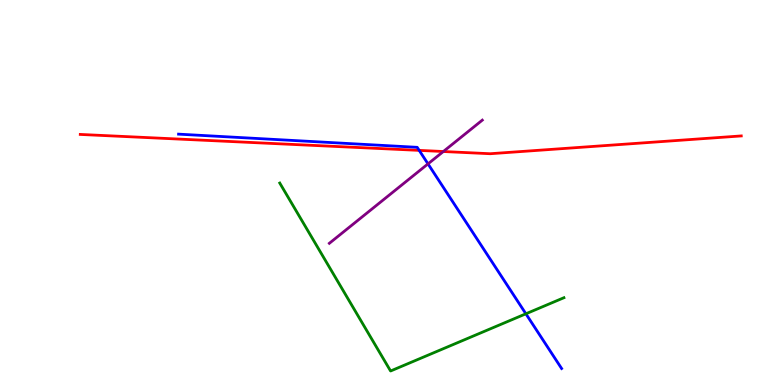[{'lines': ['blue', 'red'], 'intersections': [{'x': 5.41, 'y': 6.09}]}, {'lines': ['green', 'red'], 'intersections': []}, {'lines': ['purple', 'red'], 'intersections': [{'x': 5.72, 'y': 6.06}]}, {'lines': ['blue', 'green'], 'intersections': [{'x': 6.79, 'y': 1.85}]}, {'lines': ['blue', 'purple'], 'intersections': [{'x': 5.52, 'y': 5.74}]}, {'lines': ['green', 'purple'], 'intersections': []}]